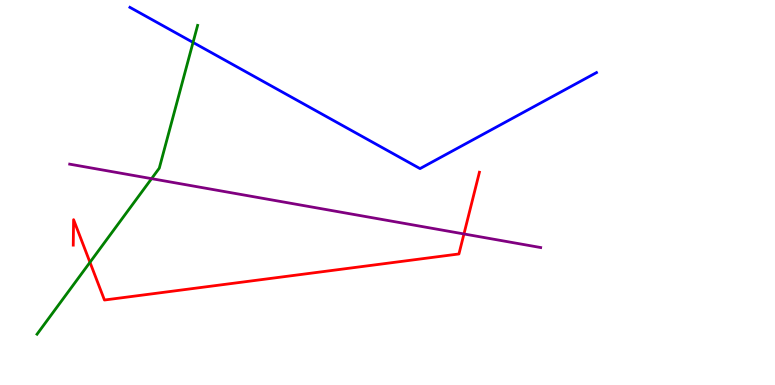[{'lines': ['blue', 'red'], 'intersections': []}, {'lines': ['green', 'red'], 'intersections': [{'x': 1.16, 'y': 3.19}]}, {'lines': ['purple', 'red'], 'intersections': [{'x': 5.99, 'y': 3.92}]}, {'lines': ['blue', 'green'], 'intersections': [{'x': 2.49, 'y': 8.9}]}, {'lines': ['blue', 'purple'], 'intersections': []}, {'lines': ['green', 'purple'], 'intersections': [{'x': 1.96, 'y': 5.36}]}]